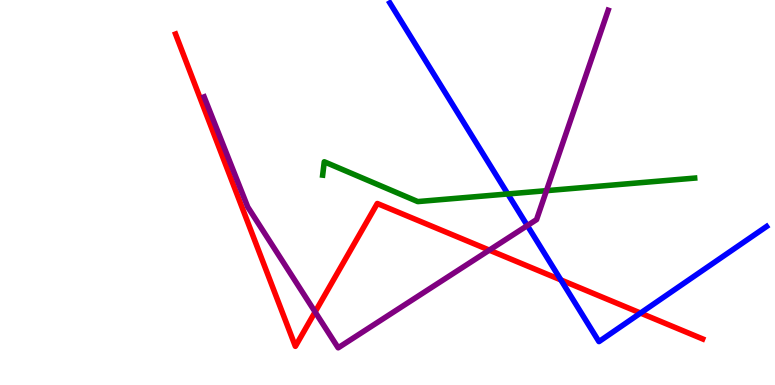[{'lines': ['blue', 'red'], 'intersections': [{'x': 7.24, 'y': 2.73}, {'x': 8.26, 'y': 1.87}]}, {'lines': ['green', 'red'], 'intersections': []}, {'lines': ['purple', 'red'], 'intersections': [{'x': 4.07, 'y': 1.9}, {'x': 6.31, 'y': 3.5}]}, {'lines': ['blue', 'green'], 'intersections': [{'x': 6.55, 'y': 4.96}]}, {'lines': ['blue', 'purple'], 'intersections': [{'x': 6.8, 'y': 4.14}]}, {'lines': ['green', 'purple'], 'intersections': [{'x': 7.05, 'y': 5.05}]}]